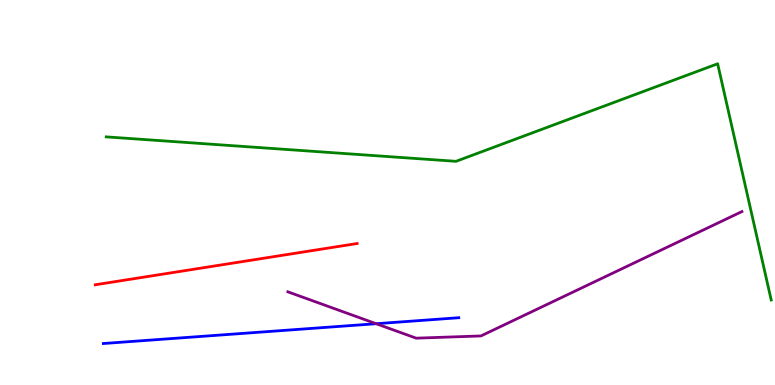[{'lines': ['blue', 'red'], 'intersections': []}, {'lines': ['green', 'red'], 'intersections': []}, {'lines': ['purple', 'red'], 'intersections': []}, {'lines': ['blue', 'green'], 'intersections': []}, {'lines': ['blue', 'purple'], 'intersections': [{'x': 4.85, 'y': 1.59}]}, {'lines': ['green', 'purple'], 'intersections': []}]